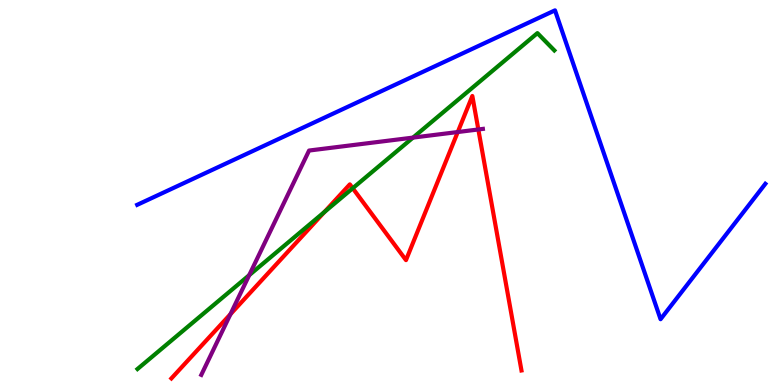[{'lines': ['blue', 'red'], 'intersections': []}, {'lines': ['green', 'red'], 'intersections': [{'x': 4.19, 'y': 4.49}, {'x': 4.55, 'y': 5.11}]}, {'lines': ['purple', 'red'], 'intersections': [{'x': 2.97, 'y': 1.84}, {'x': 5.91, 'y': 6.57}, {'x': 6.17, 'y': 6.64}]}, {'lines': ['blue', 'green'], 'intersections': []}, {'lines': ['blue', 'purple'], 'intersections': []}, {'lines': ['green', 'purple'], 'intersections': [{'x': 3.22, 'y': 2.85}, {'x': 5.33, 'y': 6.43}]}]